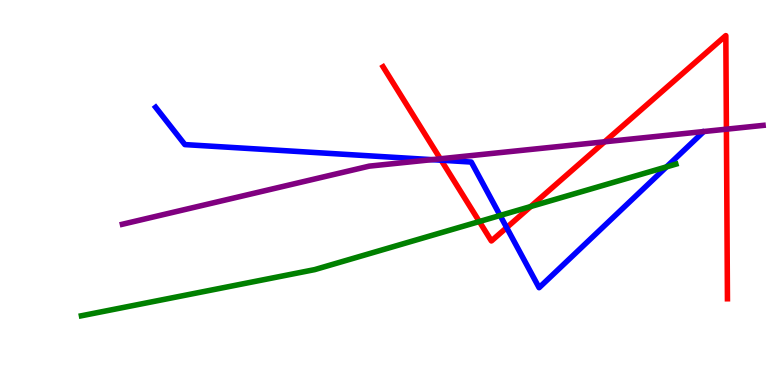[{'lines': ['blue', 'red'], 'intersections': [{'x': 5.69, 'y': 5.84}, {'x': 6.54, 'y': 4.09}]}, {'lines': ['green', 'red'], 'intersections': [{'x': 6.18, 'y': 4.25}, {'x': 6.85, 'y': 4.64}]}, {'lines': ['purple', 'red'], 'intersections': [{'x': 5.68, 'y': 5.88}, {'x': 7.8, 'y': 6.32}, {'x': 9.37, 'y': 6.64}]}, {'lines': ['blue', 'green'], 'intersections': [{'x': 6.45, 'y': 4.4}, {'x': 8.6, 'y': 5.67}]}, {'lines': ['blue', 'purple'], 'intersections': [{'x': 5.57, 'y': 5.85}]}, {'lines': ['green', 'purple'], 'intersections': []}]